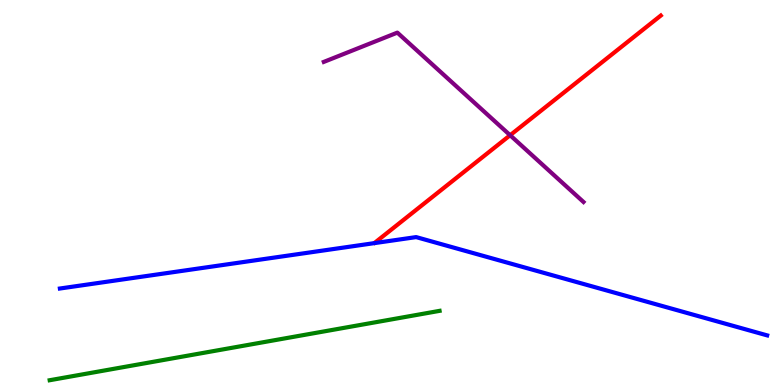[{'lines': ['blue', 'red'], 'intersections': []}, {'lines': ['green', 'red'], 'intersections': []}, {'lines': ['purple', 'red'], 'intersections': [{'x': 6.58, 'y': 6.49}]}, {'lines': ['blue', 'green'], 'intersections': []}, {'lines': ['blue', 'purple'], 'intersections': []}, {'lines': ['green', 'purple'], 'intersections': []}]